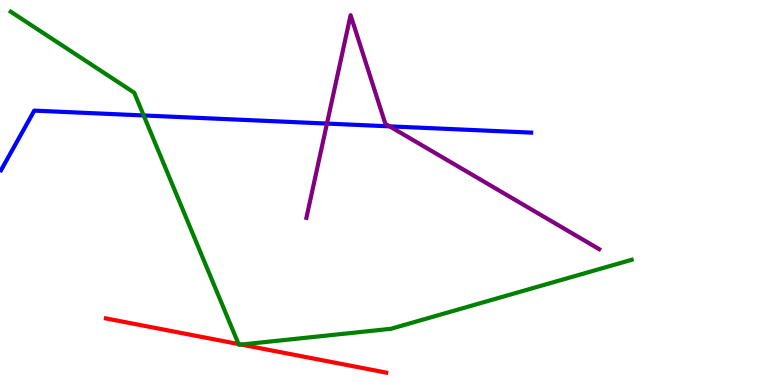[{'lines': ['blue', 'red'], 'intersections': []}, {'lines': ['green', 'red'], 'intersections': [{'x': 3.08, 'y': 1.06}, {'x': 3.11, 'y': 1.05}]}, {'lines': ['purple', 'red'], 'intersections': []}, {'lines': ['blue', 'green'], 'intersections': [{'x': 1.85, 'y': 7.0}]}, {'lines': ['blue', 'purple'], 'intersections': [{'x': 4.22, 'y': 6.79}, {'x': 5.03, 'y': 6.72}]}, {'lines': ['green', 'purple'], 'intersections': []}]